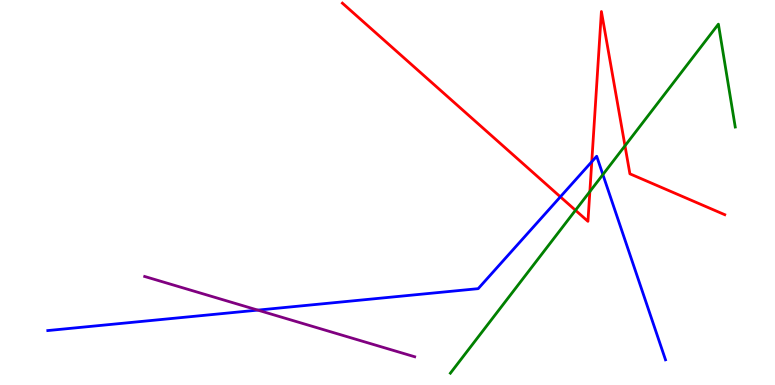[{'lines': ['blue', 'red'], 'intersections': [{'x': 7.23, 'y': 4.89}, {'x': 7.64, 'y': 5.8}]}, {'lines': ['green', 'red'], 'intersections': [{'x': 7.43, 'y': 4.54}, {'x': 7.61, 'y': 5.02}, {'x': 8.06, 'y': 6.21}]}, {'lines': ['purple', 'red'], 'intersections': []}, {'lines': ['blue', 'green'], 'intersections': [{'x': 7.78, 'y': 5.47}]}, {'lines': ['blue', 'purple'], 'intersections': [{'x': 3.33, 'y': 1.95}]}, {'lines': ['green', 'purple'], 'intersections': []}]